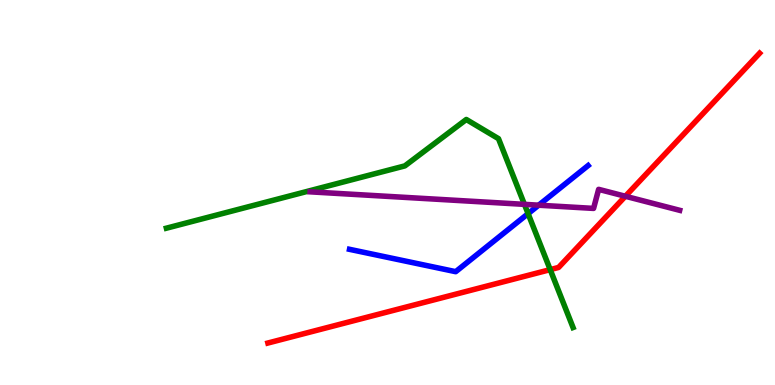[{'lines': ['blue', 'red'], 'intersections': []}, {'lines': ['green', 'red'], 'intersections': [{'x': 7.1, 'y': 3.0}]}, {'lines': ['purple', 'red'], 'intersections': [{'x': 8.07, 'y': 4.9}]}, {'lines': ['blue', 'green'], 'intersections': [{'x': 6.81, 'y': 4.45}]}, {'lines': ['blue', 'purple'], 'intersections': [{'x': 6.95, 'y': 4.67}]}, {'lines': ['green', 'purple'], 'intersections': [{'x': 6.77, 'y': 4.69}]}]